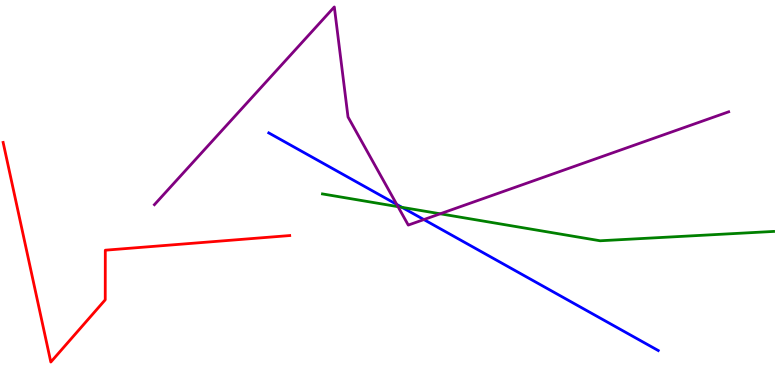[{'lines': ['blue', 'red'], 'intersections': []}, {'lines': ['green', 'red'], 'intersections': []}, {'lines': ['purple', 'red'], 'intersections': []}, {'lines': ['blue', 'green'], 'intersections': [{'x': 5.19, 'y': 4.61}]}, {'lines': ['blue', 'purple'], 'intersections': [{'x': 5.12, 'y': 4.69}, {'x': 5.47, 'y': 4.3}]}, {'lines': ['green', 'purple'], 'intersections': [{'x': 5.14, 'y': 4.63}, {'x': 5.68, 'y': 4.45}]}]